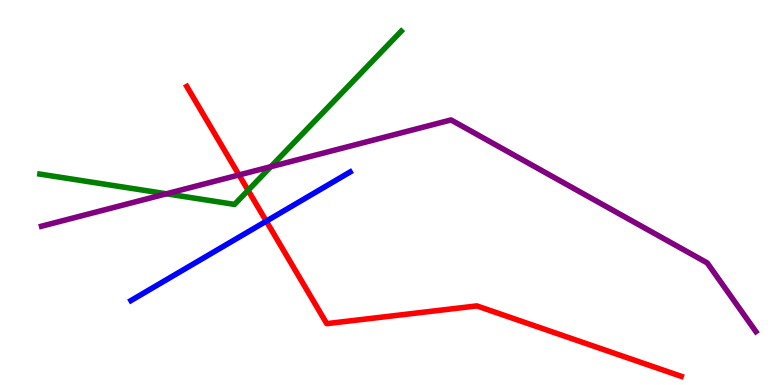[{'lines': ['blue', 'red'], 'intersections': [{'x': 3.44, 'y': 4.26}]}, {'lines': ['green', 'red'], 'intersections': [{'x': 3.2, 'y': 5.06}]}, {'lines': ['purple', 'red'], 'intersections': [{'x': 3.08, 'y': 5.46}]}, {'lines': ['blue', 'green'], 'intersections': []}, {'lines': ['blue', 'purple'], 'intersections': []}, {'lines': ['green', 'purple'], 'intersections': [{'x': 2.15, 'y': 4.97}, {'x': 3.49, 'y': 5.67}]}]